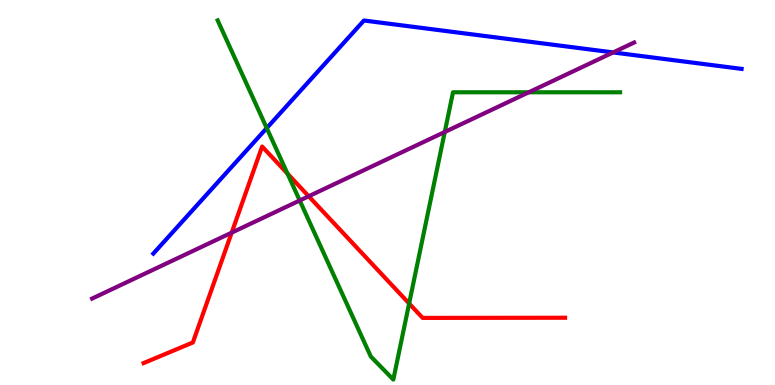[{'lines': ['blue', 'red'], 'intersections': []}, {'lines': ['green', 'red'], 'intersections': [{'x': 3.71, 'y': 5.49}, {'x': 5.28, 'y': 2.12}]}, {'lines': ['purple', 'red'], 'intersections': [{'x': 2.99, 'y': 3.96}, {'x': 3.98, 'y': 4.9}]}, {'lines': ['blue', 'green'], 'intersections': [{'x': 3.44, 'y': 6.67}]}, {'lines': ['blue', 'purple'], 'intersections': [{'x': 7.91, 'y': 8.64}]}, {'lines': ['green', 'purple'], 'intersections': [{'x': 3.87, 'y': 4.79}, {'x': 5.74, 'y': 6.57}, {'x': 6.82, 'y': 7.6}]}]